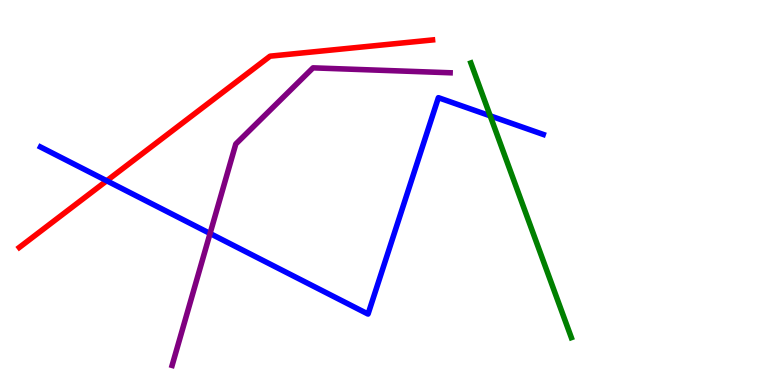[{'lines': ['blue', 'red'], 'intersections': [{'x': 1.38, 'y': 5.3}]}, {'lines': ['green', 'red'], 'intersections': []}, {'lines': ['purple', 'red'], 'intersections': []}, {'lines': ['blue', 'green'], 'intersections': [{'x': 6.33, 'y': 6.99}]}, {'lines': ['blue', 'purple'], 'intersections': [{'x': 2.71, 'y': 3.94}]}, {'lines': ['green', 'purple'], 'intersections': []}]